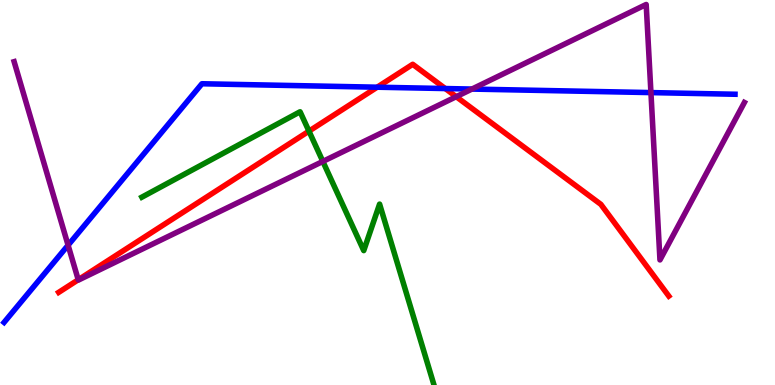[{'lines': ['blue', 'red'], 'intersections': [{'x': 4.87, 'y': 7.73}, {'x': 5.75, 'y': 7.7}]}, {'lines': ['green', 'red'], 'intersections': [{'x': 3.99, 'y': 6.59}]}, {'lines': ['purple', 'red'], 'intersections': [{'x': 1.01, 'y': 2.73}, {'x': 5.89, 'y': 7.49}]}, {'lines': ['blue', 'green'], 'intersections': []}, {'lines': ['blue', 'purple'], 'intersections': [{'x': 0.879, 'y': 3.63}, {'x': 6.09, 'y': 7.69}, {'x': 8.4, 'y': 7.59}]}, {'lines': ['green', 'purple'], 'intersections': [{'x': 4.17, 'y': 5.81}]}]